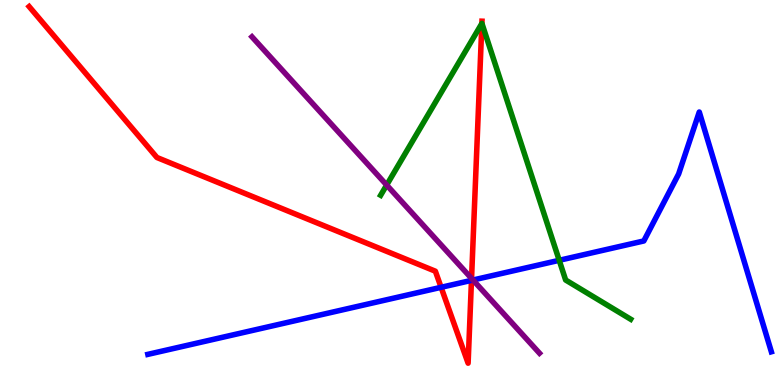[{'lines': ['blue', 'red'], 'intersections': [{'x': 5.69, 'y': 2.54}, {'x': 6.08, 'y': 2.72}]}, {'lines': ['green', 'red'], 'intersections': [{'x': 6.22, 'y': 9.39}]}, {'lines': ['purple', 'red'], 'intersections': [{'x': 6.08, 'y': 2.77}]}, {'lines': ['blue', 'green'], 'intersections': [{'x': 7.22, 'y': 3.24}]}, {'lines': ['blue', 'purple'], 'intersections': [{'x': 6.1, 'y': 2.73}]}, {'lines': ['green', 'purple'], 'intersections': [{'x': 4.99, 'y': 5.19}]}]